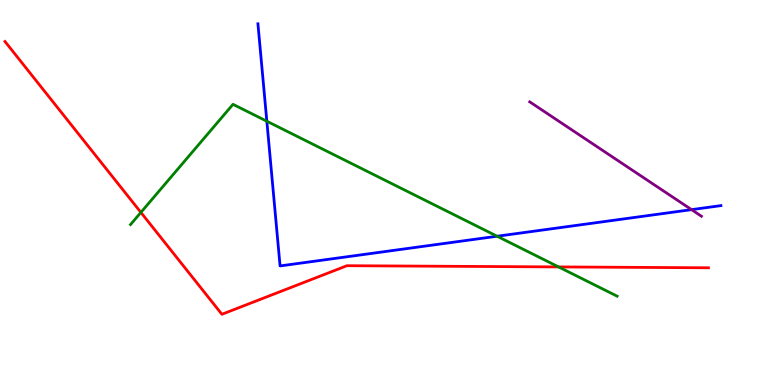[{'lines': ['blue', 'red'], 'intersections': []}, {'lines': ['green', 'red'], 'intersections': [{'x': 1.82, 'y': 4.48}, {'x': 7.21, 'y': 3.07}]}, {'lines': ['purple', 'red'], 'intersections': []}, {'lines': ['blue', 'green'], 'intersections': [{'x': 3.44, 'y': 6.85}, {'x': 6.41, 'y': 3.86}]}, {'lines': ['blue', 'purple'], 'intersections': [{'x': 8.92, 'y': 4.55}]}, {'lines': ['green', 'purple'], 'intersections': []}]